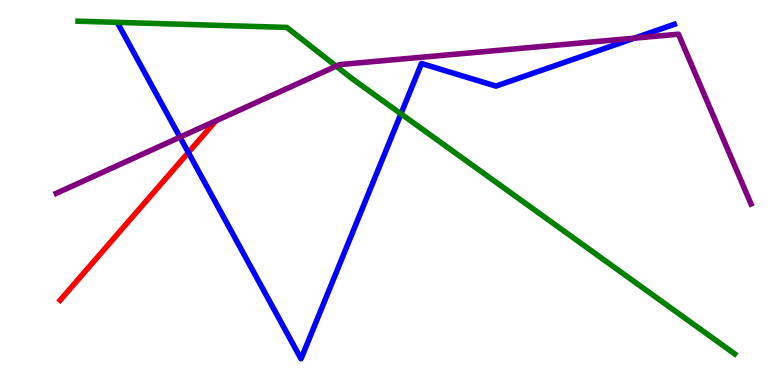[{'lines': ['blue', 'red'], 'intersections': [{'x': 2.43, 'y': 6.04}]}, {'lines': ['green', 'red'], 'intersections': []}, {'lines': ['purple', 'red'], 'intersections': []}, {'lines': ['blue', 'green'], 'intersections': [{'x': 5.17, 'y': 7.04}]}, {'lines': ['blue', 'purple'], 'intersections': [{'x': 2.32, 'y': 6.44}, {'x': 8.19, 'y': 9.01}]}, {'lines': ['green', 'purple'], 'intersections': [{'x': 4.34, 'y': 8.28}]}]